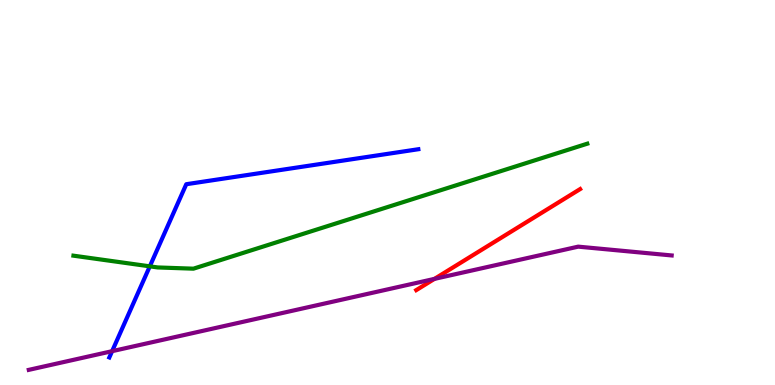[{'lines': ['blue', 'red'], 'intersections': []}, {'lines': ['green', 'red'], 'intersections': []}, {'lines': ['purple', 'red'], 'intersections': [{'x': 5.61, 'y': 2.76}]}, {'lines': ['blue', 'green'], 'intersections': [{'x': 1.93, 'y': 3.08}]}, {'lines': ['blue', 'purple'], 'intersections': [{'x': 1.45, 'y': 0.879}]}, {'lines': ['green', 'purple'], 'intersections': []}]